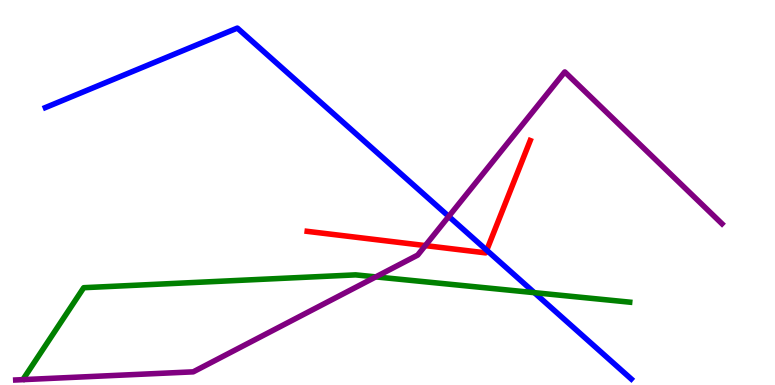[{'lines': ['blue', 'red'], 'intersections': [{'x': 6.28, 'y': 3.5}]}, {'lines': ['green', 'red'], 'intersections': []}, {'lines': ['purple', 'red'], 'intersections': [{'x': 5.49, 'y': 3.62}]}, {'lines': ['blue', 'green'], 'intersections': [{'x': 6.89, 'y': 2.4}]}, {'lines': ['blue', 'purple'], 'intersections': [{'x': 5.79, 'y': 4.38}]}, {'lines': ['green', 'purple'], 'intersections': [{'x': 4.85, 'y': 2.81}]}]